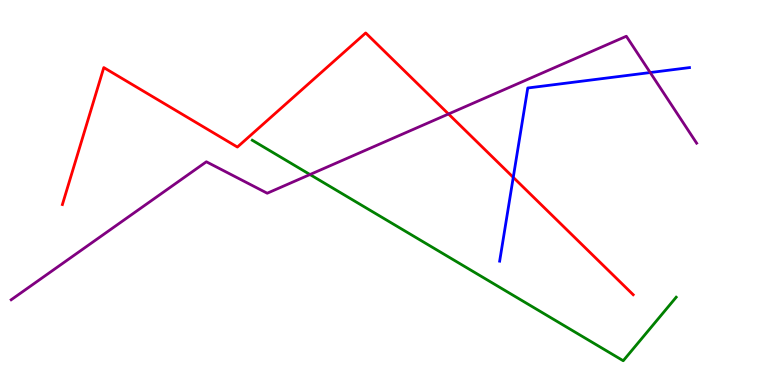[{'lines': ['blue', 'red'], 'intersections': [{'x': 6.62, 'y': 5.39}]}, {'lines': ['green', 'red'], 'intersections': []}, {'lines': ['purple', 'red'], 'intersections': [{'x': 5.79, 'y': 7.04}]}, {'lines': ['blue', 'green'], 'intersections': []}, {'lines': ['blue', 'purple'], 'intersections': [{'x': 8.39, 'y': 8.12}]}, {'lines': ['green', 'purple'], 'intersections': [{'x': 4.0, 'y': 5.47}]}]